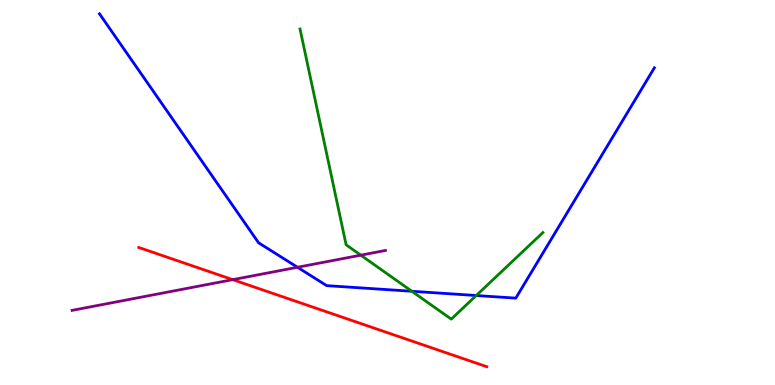[{'lines': ['blue', 'red'], 'intersections': []}, {'lines': ['green', 'red'], 'intersections': []}, {'lines': ['purple', 'red'], 'intersections': [{'x': 3.0, 'y': 2.74}]}, {'lines': ['blue', 'green'], 'intersections': [{'x': 5.31, 'y': 2.43}, {'x': 6.15, 'y': 2.32}]}, {'lines': ['blue', 'purple'], 'intersections': [{'x': 3.84, 'y': 3.06}]}, {'lines': ['green', 'purple'], 'intersections': [{'x': 4.66, 'y': 3.37}]}]